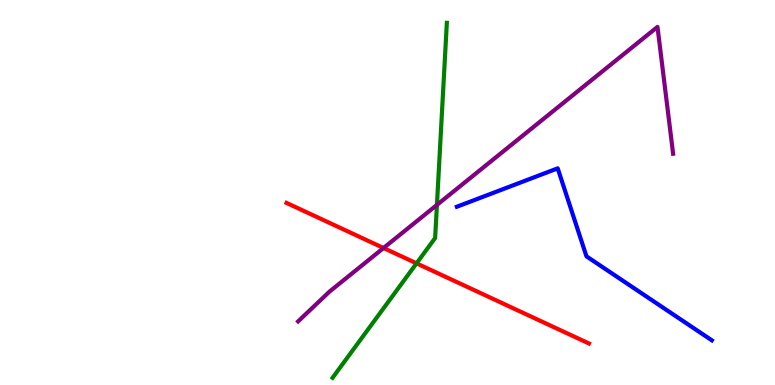[{'lines': ['blue', 'red'], 'intersections': []}, {'lines': ['green', 'red'], 'intersections': [{'x': 5.37, 'y': 3.16}]}, {'lines': ['purple', 'red'], 'intersections': [{'x': 4.95, 'y': 3.56}]}, {'lines': ['blue', 'green'], 'intersections': []}, {'lines': ['blue', 'purple'], 'intersections': []}, {'lines': ['green', 'purple'], 'intersections': [{'x': 5.64, 'y': 4.68}]}]